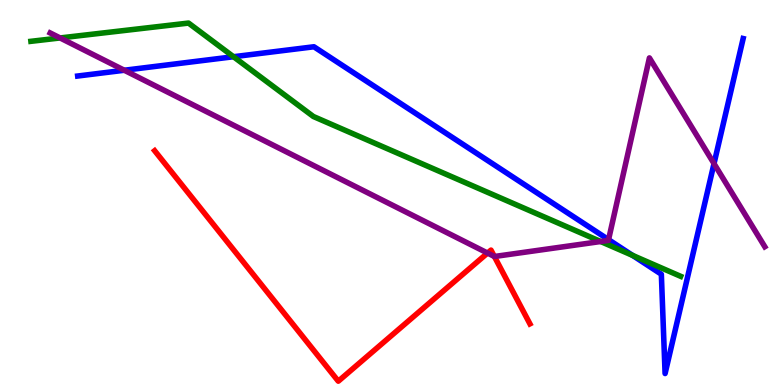[{'lines': ['blue', 'red'], 'intersections': []}, {'lines': ['green', 'red'], 'intersections': []}, {'lines': ['purple', 'red'], 'intersections': [{'x': 6.29, 'y': 3.43}, {'x': 6.38, 'y': 3.34}]}, {'lines': ['blue', 'green'], 'intersections': [{'x': 3.01, 'y': 8.53}, {'x': 8.16, 'y': 3.37}]}, {'lines': ['blue', 'purple'], 'intersections': [{'x': 1.6, 'y': 8.18}, {'x': 7.85, 'y': 3.77}, {'x': 9.21, 'y': 5.75}]}, {'lines': ['green', 'purple'], 'intersections': [{'x': 0.775, 'y': 9.01}, {'x': 7.75, 'y': 3.73}]}]